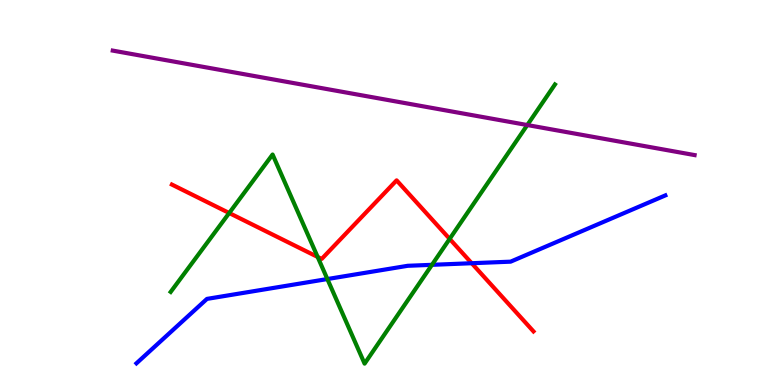[{'lines': ['blue', 'red'], 'intersections': [{'x': 6.09, 'y': 3.16}]}, {'lines': ['green', 'red'], 'intersections': [{'x': 2.96, 'y': 4.47}, {'x': 4.1, 'y': 3.33}, {'x': 5.8, 'y': 3.8}]}, {'lines': ['purple', 'red'], 'intersections': []}, {'lines': ['blue', 'green'], 'intersections': [{'x': 4.22, 'y': 2.75}, {'x': 5.57, 'y': 3.12}]}, {'lines': ['blue', 'purple'], 'intersections': []}, {'lines': ['green', 'purple'], 'intersections': [{'x': 6.8, 'y': 6.75}]}]